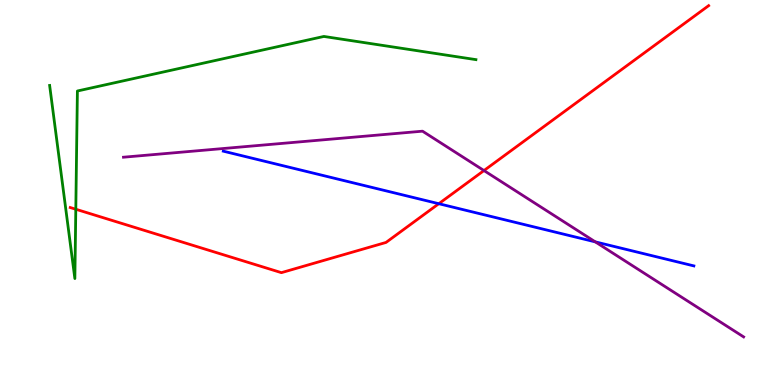[{'lines': ['blue', 'red'], 'intersections': [{'x': 5.66, 'y': 4.71}]}, {'lines': ['green', 'red'], 'intersections': [{'x': 0.978, 'y': 4.57}]}, {'lines': ['purple', 'red'], 'intersections': [{'x': 6.24, 'y': 5.57}]}, {'lines': ['blue', 'green'], 'intersections': []}, {'lines': ['blue', 'purple'], 'intersections': [{'x': 7.68, 'y': 3.72}]}, {'lines': ['green', 'purple'], 'intersections': []}]